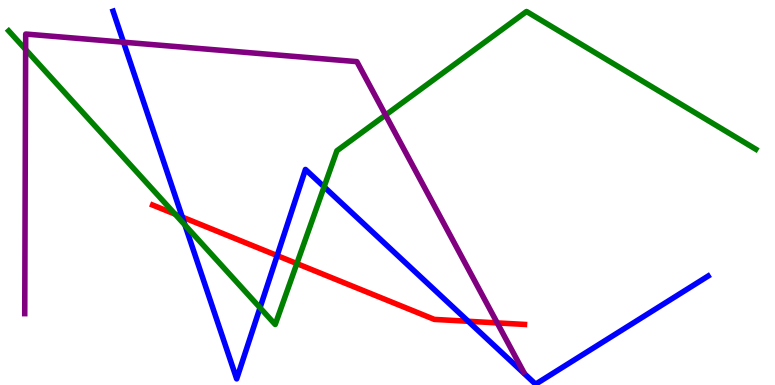[{'lines': ['blue', 'red'], 'intersections': [{'x': 2.35, 'y': 4.36}, {'x': 3.58, 'y': 3.36}, {'x': 6.04, 'y': 1.65}]}, {'lines': ['green', 'red'], 'intersections': [{'x': 2.26, 'y': 4.44}, {'x': 3.83, 'y': 3.15}]}, {'lines': ['purple', 'red'], 'intersections': [{'x': 6.42, 'y': 1.61}]}, {'lines': ['blue', 'green'], 'intersections': [{'x': 2.39, 'y': 4.15}, {'x': 3.36, 'y': 2.01}, {'x': 4.18, 'y': 5.15}]}, {'lines': ['blue', 'purple'], 'intersections': [{'x': 1.59, 'y': 8.9}]}, {'lines': ['green', 'purple'], 'intersections': [{'x': 0.331, 'y': 8.71}, {'x': 4.97, 'y': 7.01}]}]